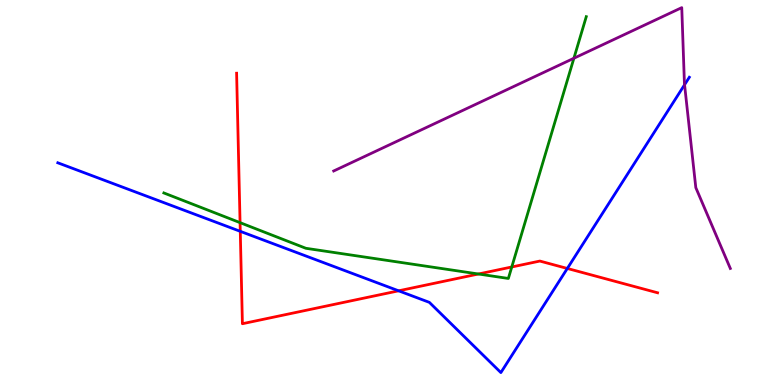[{'lines': ['blue', 'red'], 'intersections': [{'x': 3.1, 'y': 3.99}, {'x': 5.14, 'y': 2.45}, {'x': 7.32, 'y': 3.03}]}, {'lines': ['green', 'red'], 'intersections': [{'x': 3.1, 'y': 4.22}, {'x': 6.17, 'y': 2.88}, {'x': 6.6, 'y': 3.07}]}, {'lines': ['purple', 'red'], 'intersections': []}, {'lines': ['blue', 'green'], 'intersections': []}, {'lines': ['blue', 'purple'], 'intersections': [{'x': 8.83, 'y': 7.8}]}, {'lines': ['green', 'purple'], 'intersections': [{'x': 7.41, 'y': 8.49}]}]